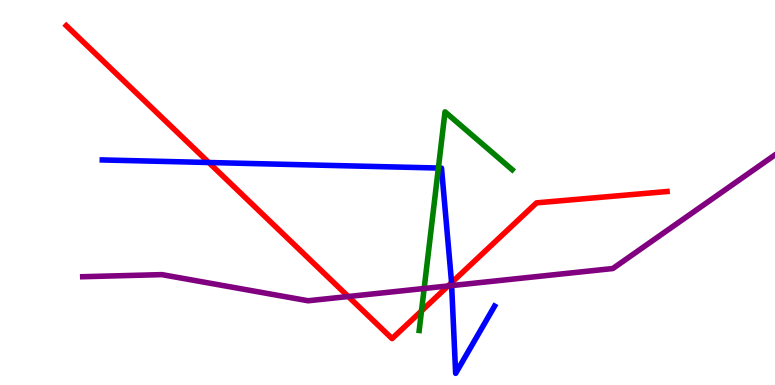[{'lines': ['blue', 'red'], 'intersections': [{'x': 2.69, 'y': 5.78}, {'x': 5.83, 'y': 2.66}]}, {'lines': ['green', 'red'], 'intersections': [{'x': 5.44, 'y': 1.92}]}, {'lines': ['purple', 'red'], 'intersections': [{'x': 4.49, 'y': 2.3}, {'x': 5.78, 'y': 2.57}]}, {'lines': ['blue', 'green'], 'intersections': [{'x': 5.66, 'y': 5.64}]}, {'lines': ['blue', 'purple'], 'intersections': [{'x': 5.83, 'y': 2.58}]}, {'lines': ['green', 'purple'], 'intersections': [{'x': 5.47, 'y': 2.51}]}]